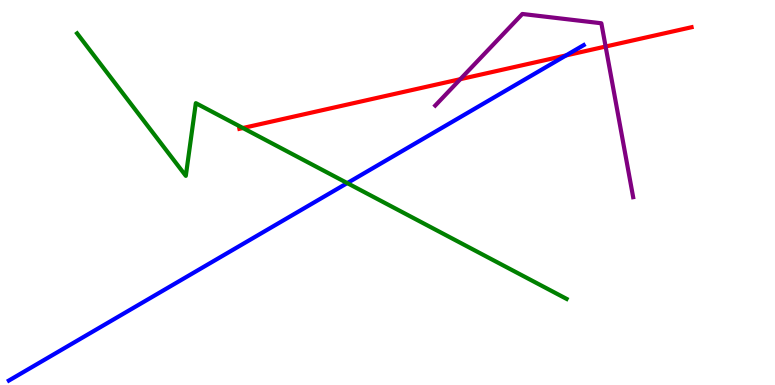[{'lines': ['blue', 'red'], 'intersections': [{'x': 7.3, 'y': 8.56}]}, {'lines': ['green', 'red'], 'intersections': [{'x': 3.13, 'y': 6.68}]}, {'lines': ['purple', 'red'], 'intersections': [{'x': 5.94, 'y': 7.94}, {'x': 7.81, 'y': 8.79}]}, {'lines': ['blue', 'green'], 'intersections': [{'x': 4.48, 'y': 5.24}]}, {'lines': ['blue', 'purple'], 'intersections': []}, {'lines': ['green', 'purple'], 'intersections': []}]